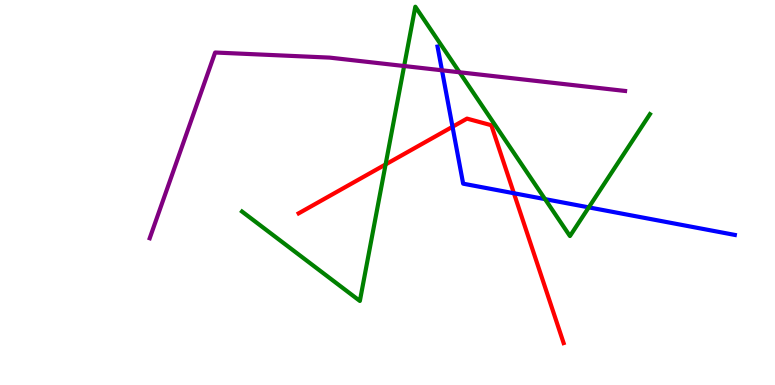[{'lines': ['blue', 'red'], 'intersections': [{'x': 5.84, 'y': 6.71}, {'x': 6.63, 'y': 4.98}]}, {'lines': ['green', 'red'], 'intersections': [{'x': 4.98, 'y': 5.73}]}, {'lines': ['purple', 'red'], 'intersections': []}, {'lines': ['blue', 'green'], 'intersections': [{'x': 7.03, 'y': 4.83}, {'x': 7.6, 'y': 4.61}]}, {'lines': ['blue', 'purple'], 'intersections': [{'x': 5.7, 'y': 8.17}]}, {'lines': ['green', 'purple'], 'intersections': [{'x': 5.21, 'y': 8.29}, {'x': 5.93, 'y': 8.12}]}]